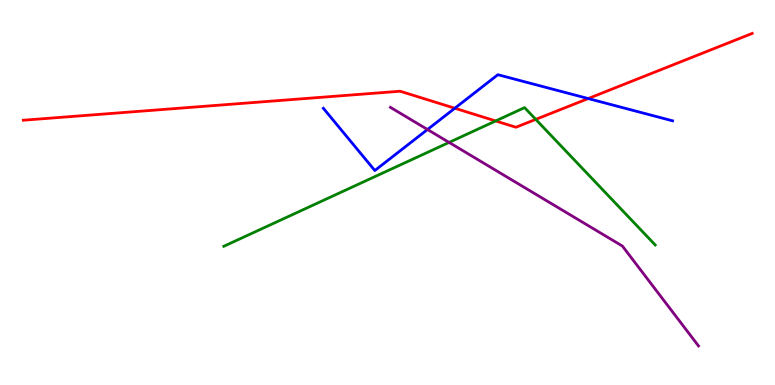[{'lines': ['blue', 'red'], 'intersections': [{'x': 5.87, 'y': 7.19}, {'x': 7.59, 'y': 7.44}]}, {'lines': ['green', 'red'], 'intersections': [{'x': 6.4, 'y': 6.86}, {'x': 6.91, 'y': 6.9}]}, {'lines': ['purple', 'red'], 'intersections': []}, {'lines': ['blue', 'green'], 'intersections': []}, {'lines': ['blue', 'purple'], 'intersections': [{'x': 5.52, 'y': 6.64}]}, {'lines': ['green', 'purple'], 'intersections': [{'x': 5.79, 'y': 6.3}]}]